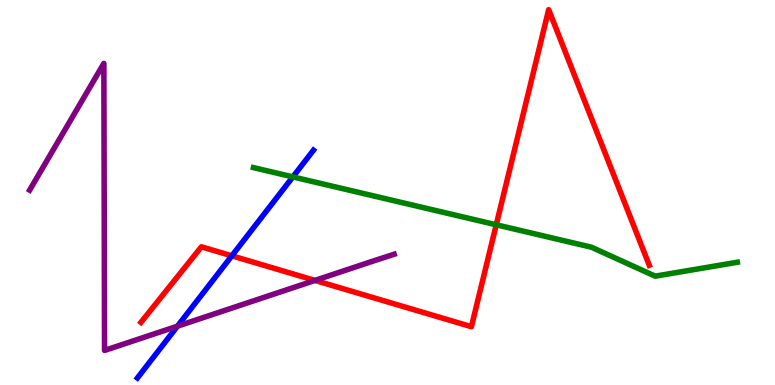[{'lines': ['blue', 'red'], 'intersections': [{'x': 2.99, 'y': 3.36}]}, {'lines': ['green', 'red'], 'intersections': [{'x': 6.4, 'y': 4.16}]}, {'lines': ['purple', 'red'], 'intersections': [{'x': 4.06, 'y': 2.72}]}, {'lines': ['blue', 'green'], 'intersections': [{'x': 3.78, 'y': 5.41}]}, {'lines': ['blue', 'purple'], 'intersections': [{'x': 2.29, 'y': 1.53}]}, {'lines': ['green', 'purple'], 'intersections': []}]